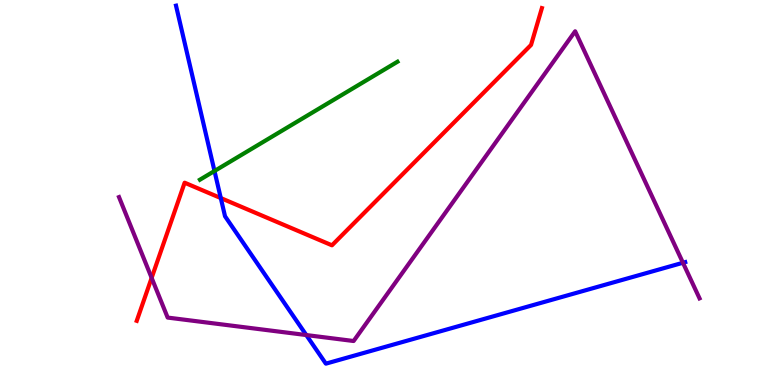[{'lines': ['blue', 'red'], 'intersections': [{'x': 2.85, 'y': 4.86}]}, {'lines': ['green', 'red'], 'intersections': []}, {'lines': ['purple', 'red'], 'intersections': [{'x': 1.96, 'y': 2.78}]}, {'lines': ['blue', 'green'], 'intersections': [{'x': 2.77, 'y': 5.56}]}, {'lines': ['blue', 'purple'], 'intersections': [{'x': 3.95, 'y': 1.3}, {'x': 8.81, 'y': 3.18}]}, {'lines': ['green', 'purple'], 'intersections': []}]